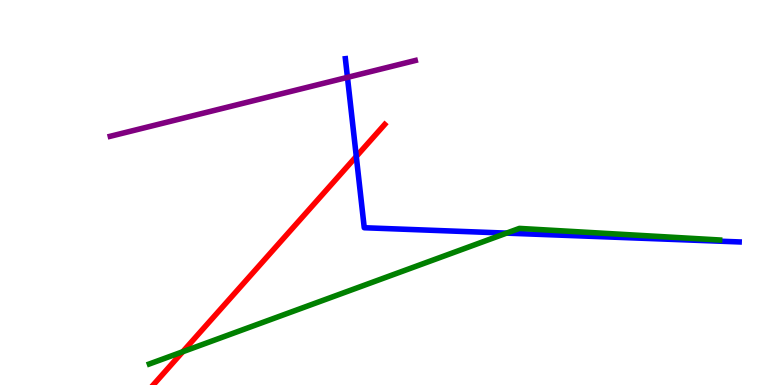[{'lines': ['blue', 'red'], 'intersections': [{'x': 4.6, 'y': 5.94}]}, {'lines': ['green', 'red'], 'intersections': [{'x': 2.36, 'y': 0.864}]}, {'lines': ['purple', 'red'], 'intersections': []}, {'lines': ['blue', 'green'], 'intersections': [{'x': 6.54, 'y': 3.94}]}, {'lines': ['blue', 'purple'], 'intersections': [{'x': 4.48, 'y': 7.99}]}, {'lines': ['green', 'purple'], 'intersections': []}]